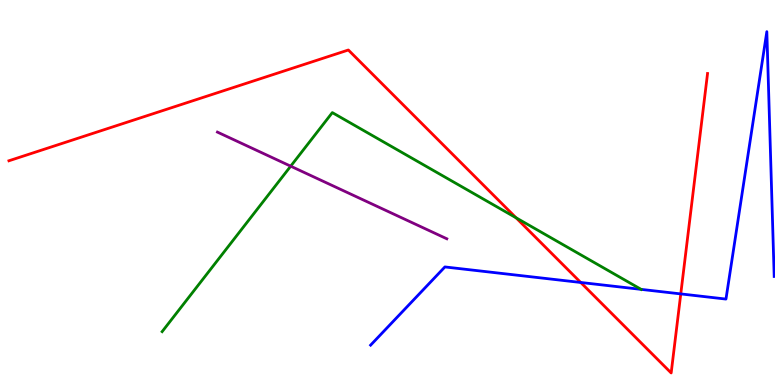[{'lines': ['blue', 'red'], 'intersections': [{'x': 7.49, 'y': 2.66}, {'x': 8.78, 'y': 2.37}]}, {'lines': ['green', 'red'], 'intersections': [{'x': 6.66, 'y': 4.34}]}, {'lines': ['purple', 'red'], 'intersections': []}, {'lines': ['blue', 'green'], 'intersections': [{'x': 8.27, 'y': 2.48}]}, {'lines': ['blue', 'purple'], 'intersections': []}, {'lines': ['green', 'purple'], 'intersections': [{'x': 3.75, 'y': 5.68}]}]